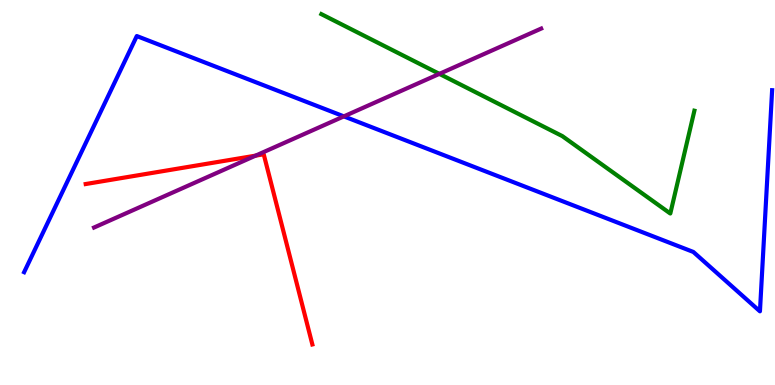[{'lines': ['blue', 'red'], 'intersections': []}, {'lines': ['green', 'red'], 'intersections': []}, {'lines': ['purple', 'red'], 'intersections': [{'x': 3.3, 'y': 5.96}]}, {'lines': ['blue', 'green'], 'intersections': []}, {'lines': ['blue', 'purple'], 'intersections': [{'x': 4.44, 'y': 6.98}]}, {'lines': ['green', 'purple'], 'intersections': [{'x': 5.67, 'y': 8.08}]}]